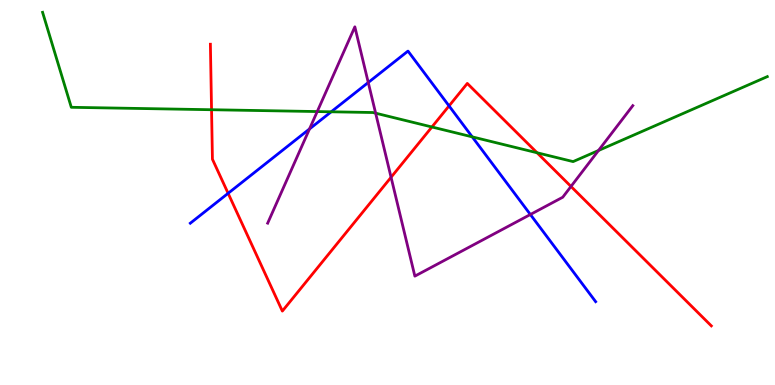[{'lines': ['blue', 'red'], 'intersections': [{'x': 2.94, 'y': 4.98}, {'x': 5.79, 'y': 7.25}]}, {'lines': ['green', 'red'], 'intersections': [{'x': 2.73, 'y': 7.15}, {'x': 5.57, 'y': 6.7}, {'x': 6.93, 'y': 6.03}]}, {'lines': ['purple', 'red'], 'intersections': [{'x': 5.05, 'y': 5.4}, {'x': 7.37, 'y': 5.16}]}, {'lines': ['blue', 'green'], 'intersections': [{'x': 4.27, 'y': 7.1}, {'x': 6.09, 'y': 6.45}]}, {'lines': ['blue', 'purple'], 'intersections': [{'x': 3.99, 'y': 6.65}, {'x': 4.75, 'y': 7.86}, {'x': 6.84, 'y': 4.43}]}, {'lines': ['green', 'purple'], 'intersections': [{'x': 4.09, 'y': 7.1}, {'x': 4.85, 'y': 7.06}, {'x': 7.72, 'y': 6.09}]}]